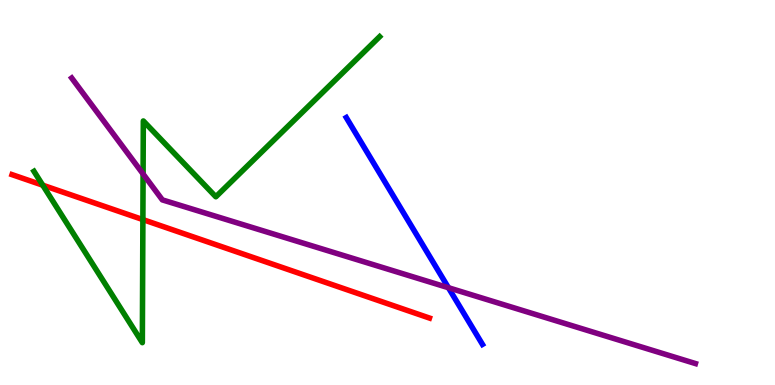[{'lines': ['blue', 'red'], 'intersections': []}, {'lines': ['green', 'red'], 'intersections': [{'x': 0.552, 'y': 5.19}, {'x': 1.84, 'y': 4.3}]}, {'lines': ['purple', 'red'], 'intersections': []}, {'lines': ['blue', 'green'], 'intersections': []}, {'lines': ['blue', 'purple'], 'intersections': [{'x': 5.79, 'y': 2.53}]}, {'lines': ['green', 'purple'], 'intersections': [{'x': 1.85, 'y': 5.48}]}]